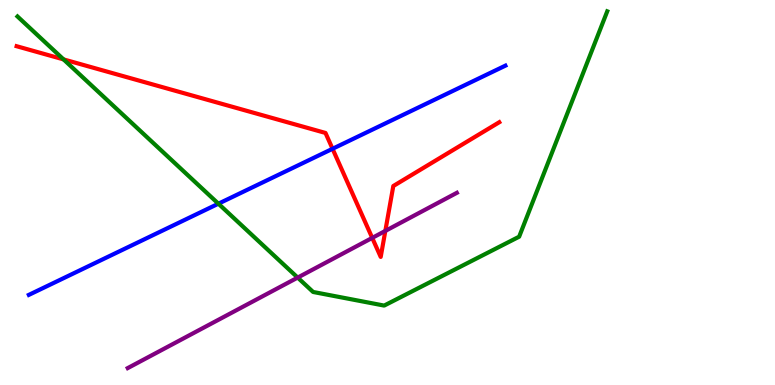[{'lines': ['blue', 'red'], 'intersections': [{'x': 4.29, 'y': 6.14}]}, {'lines': ['green', 'red'], 'intersections': [{'x': 0.82, 'y': 8.46}]}, {'lines': ['purple', 'red'], 'intersections': [{'x': 4.8, 'y': 3.82}, {'x': 4.97, 'y': 4.0}]}, {'lines': ['blue', 'green'], 'intersections': [{'x': 2.82, 'y': 4.71}]}, {'lines': ['blue', 'purple'], 'intersections': []}, {'lines': ['green', 'purple'], 'intersections': [{'x': 3.84, 'y': 2.79}]}]